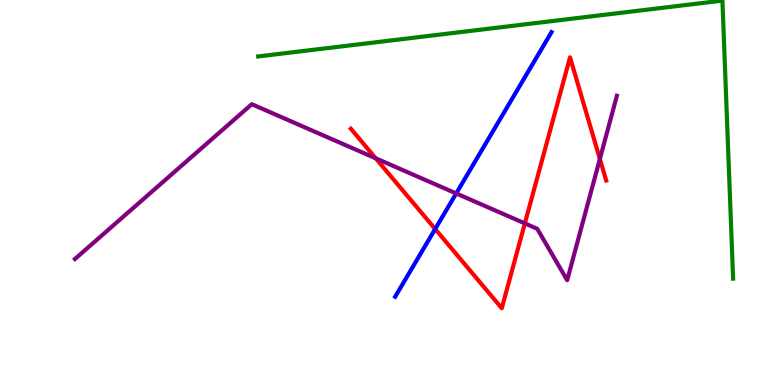[{'lines': ['blue', 'red'], 'intersections': [{'x': 5.62, 'y': 4.05}]}, {'lines': ['green', 'red'], 'intersections': []}, {'lines': ['purple', 'red'], 'intersections': [{'x': 4.85, 'y': 5.89}, {'x': 6.77, 'y': 4.2}, {'x': 7.74, 'y': 5.87}]}, {'lines': ['blue', 'green'], 'intersections': []}, {'lines': ['blue', 'purple'], 'intersections': [{'x': 5.89, 'y': 4.98}]}, {'lines': ['green', 'purple'], 'intersections': []}]